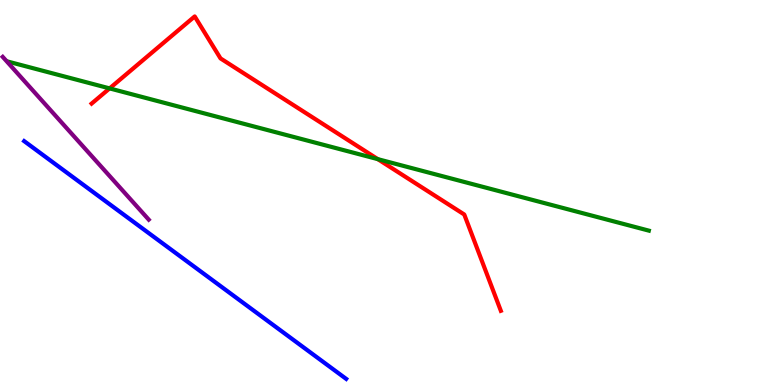[{'lines': ['blue', 'red'], 'intersections': []}, {'lines': ['green', 'red'], 'intersections': [{'x': 1.41, 'y': 7.7}, {'x': 4.87, 'y': 5.87}]}, {'lines': ['purple', 'red'], 'intersections': []}, {'lines': ['blue', 'green'], 'intersections': []}, {'lines': ['blue', 'purple'], 'intersections': []}, {'lines': ['green', 'purple'], 'intersections': []}]